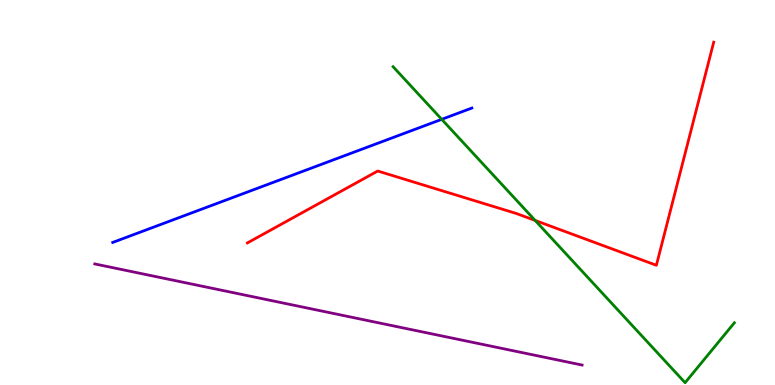[{'lines': ['blue', 'red'], 'intersections': []}, {'lines': ['green', 'red'], 'intersections': [{'x': 6.91, 'y': 4.27}]}, {'lines': ['purple', 'red'], 'intersections': []}, {'lines': ['blue', 'green'], 'intersections': [{'x': 5.7, 'y': 6.9}]}, {'lines': ['blue', 'purple'], 'intersections': []}, {'lines': ['green', 'purple'], 'intersections': []}]